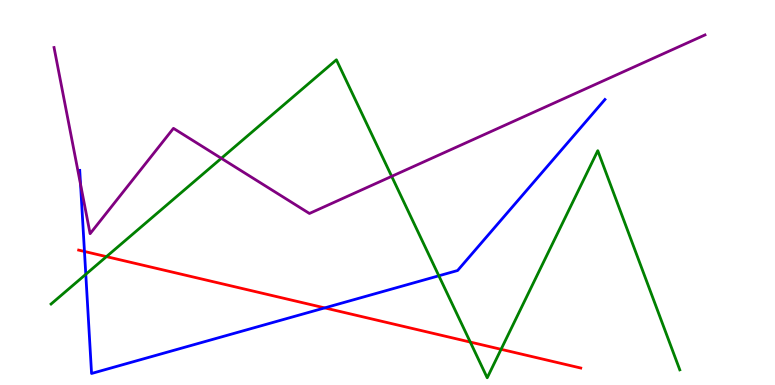[{'lines': ['blue', 'red'], 'intersections': [{'x': 1.09, 'y': 3.47}, {'x': 4.19, 'y': 2.0}]}, {'lines': ['green', 'red'], 'intersections': [{'x': 1.37, 'y': 3.33}, {'x': 6.07, 'y': 1.11}, {'x': 6.47, 'y': 0.927}]}, {'lines': ['purple', 'red'], 'intersections': []}, {'lines': ['blue', 'green'], 'intersections': [{'x': 1.11, 'y': 2.88}, {'x': 5.66, 'y': 2.84}]}, {'lines': ['blue', 'purple'], 'intersections': [{'x': 1.04, 'y': 5.21}]}, {'lines': ['green', 'purple'], 'intersections': [{'x': 2.86, 'y': 5.89}, {'x': 5.05, 'y': 5.42}]}]